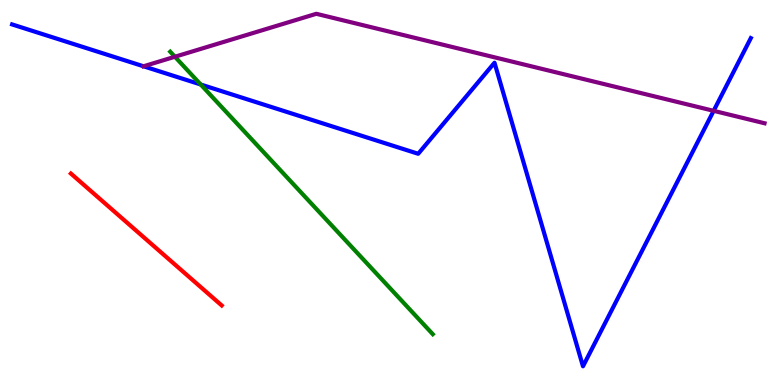[{'lines': ['blue', 'red'], 'intersections': []}, {'lines': ['green', 'red'], 'intersections': []}, {'lines': ['purple', 'red'], 'intersections': []}, {'lines': ['blue', 'green'], 'intersections': [{'x': 2.59, 'y': 7.81}]}, {'lines': ['blue', 'purple'], 'intersections': [{'x': 1.85, 'y': 8.28}, {'x': 9.21, 'y': 7.12}]}, {'lines': ['green', 'purple'], 'intersections': [{'x': 2.26, 'y': 8.53}]}]